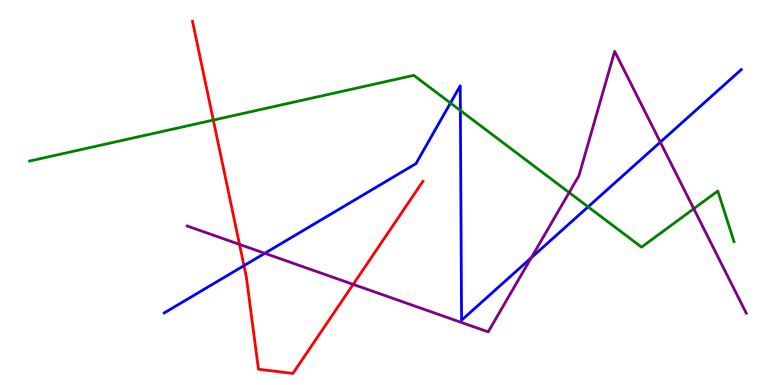[{'lines': ['blue', 'red'], 'intersections': [{'x': 3.15, 'y': 3.1}]}, {'lines': ['green', 'red'], 'intersections': [{'x': 2.75, 'y': 6.88}]}, {'lines': ['purple', 'red'], 'intersections': [{'x': 3.09, 'y': 3.65}, {'x': 4.56, 'y': 2.61}]}, {'lines': ['blue', 'green'], 'intersections': [{'x': 5.81, 'y': 7.32}, {'x': 5.94, 'y': 7.13}, {'x': 7.59, 'y': 4.63}]}, {'lines': ['blue', 'purple'], 'intersections': [{'x': 3.42, 'y': 3.42}, {'x': 6.85, 'y': 3.3}, {'x': 8.52, 'y': 6.31}]}, {'lines': ['green', 'purple'], 'intersections': [{'x': 7.34, 'y': 5.0}, {'x': 8.95, 'y': 4.58}]}]